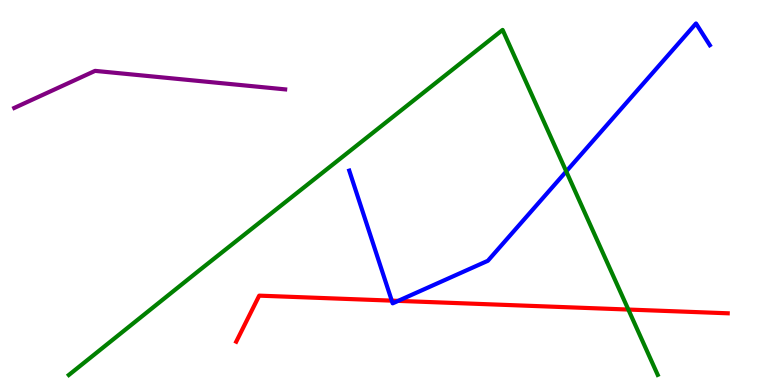[{'lines': ['blue', 'red'], 'intersections': [{'x': 5.06, 'y': 2.19}, {'x': 5.14, 'y': 2.19}]}, {'lines': ['green', 'red'], 'intersections': [{'x': 8.11, 'y': 1.96}]}, {'lines': ['purple', 'red'], 'intersections': []}, {'lines': ['blue', 'green'], 'intersections': [{'x': 7.31, 'y': 5.55}]}, {'lines': ['blue', 'purple'], 'intersections': []}, {'lines': ['green', 'purple'], 'intersections': []}]